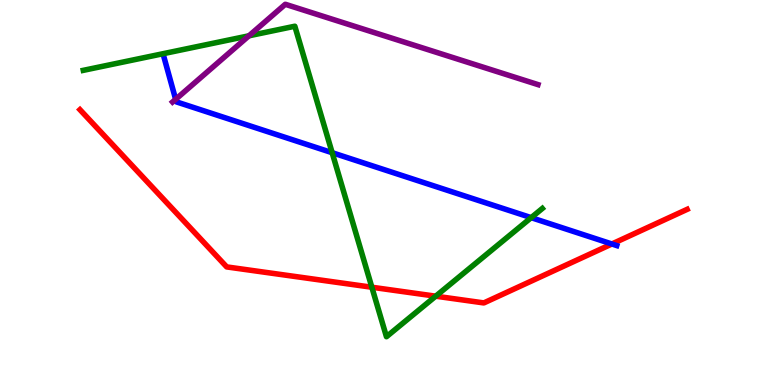[{'lines': ['blue', 'red'], 'intersections': [{'x': 7.9, 'y': 3.66}]}, {'lines': ['green', 'red'], 'intersections': [{'x': 4.8, 'y': 2.54}, {'x': 5.62, 'y': 2.31}]}, {'lines': ['purple', 'red'], 'intersections': []}, {'lines': ['blue', 'green'], 'intersections': [{'x': 4.29, 'y': 6.03}, {'x': 6.85, 'y': 4.35}]}, {'lines': ['blue', 'purple'], 'intersections': [{'x': 2.27, 'y': 7.42}]}, {'lines': ['green', 'purple'], 'intersections': [{'x': 3.21, 'y': 9.07}]}]